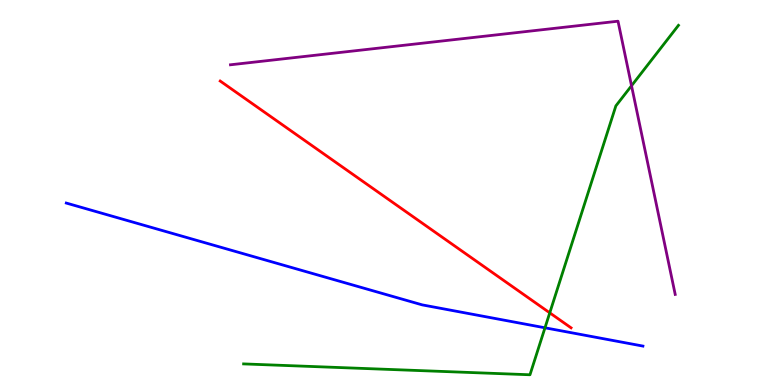[{'lines': ['blue', 'red'], 'intersections': []}, {'lines': ['green', 'red'], 'intersections': [{'x': 7.09, 'y': 1.87}]}, {'lines': ['purple', 'red'], 'intersections': []}, {'lines': ['blue', 'green'], 'intersections': [{'x': 7.03, 'y': 1.49}]}, {'lines': ['blue', 'purple'], 'intersections': []}, {'lines': ['green', 'purple'], 'intersections': [{'x': 8.15, 'y': 7.77}]}]